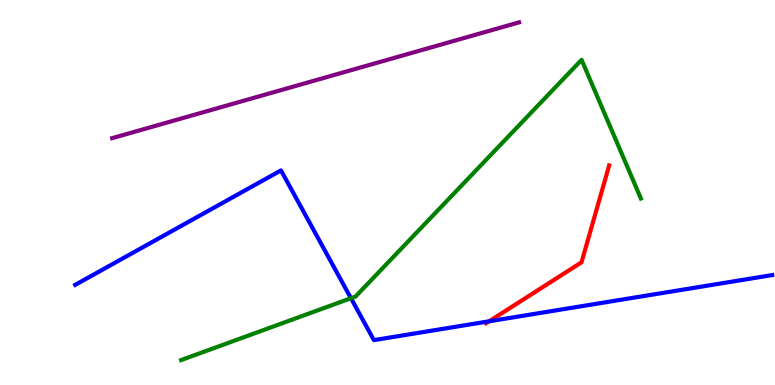[{'lines': ['blue', 'red'], 'intersections': [{'x': 6.31, 'y': 1.65}]}, {'lines': ['green', 'red'], 'intersections': []}, {'lines': ['purple', 'red'], 'intersections': []}, {'lines': ['blue', 'green'], 'intersections': [{'x': 4.53, 'y': 2.25}]}, {'lines': ['blue', 'purple'], 'intersections': []}, {'lines': ['green', 'purple'], 'intersections': []}]